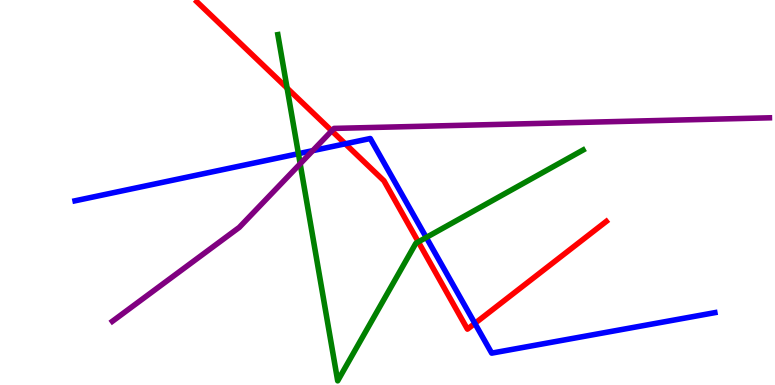[{'lines': ['blue', 'red'], 'intersections': [{'x': 4.46, 'y': 6.27}, {'x': 6.13, 'y': 1.6}]}, {'lines': ['green', 'red'], 'intersections': [{'x': 3.7, 'y': 7.71}, {'x': 5.4, 'y': 3.72}]}, {'lines': ['purple', 'red'], 'intersections': [{'x': 4.28, 'y': 6.6}]}, {'lines': ['blue', 'green'], 'intersections': [{'x': 3.85, 'y': 6.01}, {'x': 5.5, 'y': 3.83}]}, {'lines': ['blue', 'purple'], 'intersections': [{'x': 4.04, 'y': 6.09}]}, {'lines': ['green', 'purple'], 'intersections': [{'x': 3.87, 'y': 5.75}]}]